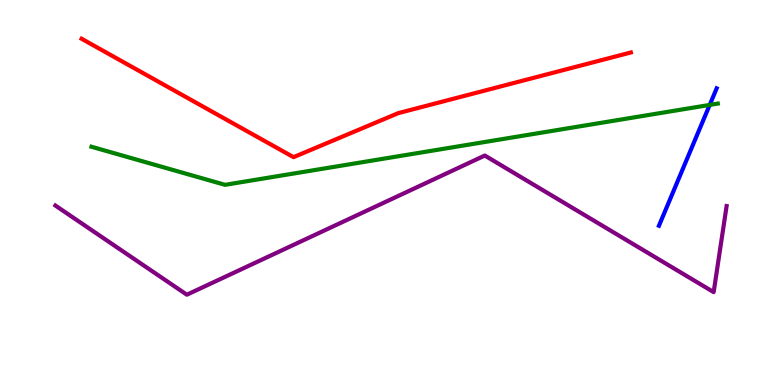[{'lines': ['blue', 'red'], 'intersections': []}, {'lines': ['green', 'red'], 'intersections': []}, {'lines': ['purple', 'red'], 'intersections': []}, {'lines': ['blue', 'green'], 'intersections': [{'x': 9.16, 'y': 7.27}]}, {'lines': ['blue', 'purple'], 'intersections': []}, {'lines': ['green', 'purple'], 'intersections': []}]